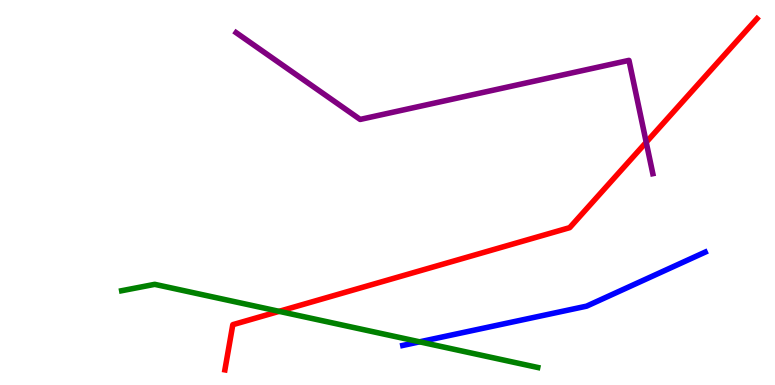[{'lines': ['blue', 'red'], 'intersections': []}, {'lines': ['green', 'red'], 'intersections': [{'x': 3.6, 'y': 1.91}]}, {'lines': ['purple', 'red'], 'intersections': [{'x': 8.34, 'y': 6.3}]}, {'lines': ['blue', 'green'], 'intersections': [{'x': 5.41, 'y': 1.12}]}, {'lines': ['blue', 'purple'], 'intersections': []}, {'lines': ['green', 'purple'], 'intersections': []}]